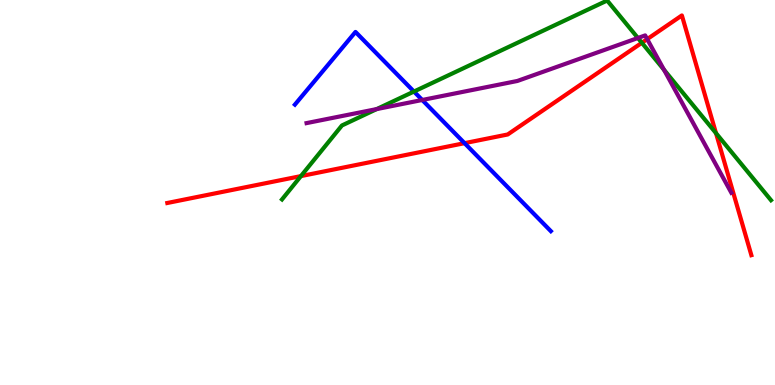[{'lines': ['blue', 'red'], 'intersections': [{'x': 5.99, 'y': 6.28}]}, {'lines': ['green', 'red'], 'intersections': [{'x': 3.88, 'y': 5.43}, {'x': 8.28, 'y': 8.89}, {'x': 9.24, 'y': 6.54}]}, {'lines': ['purple', 'red'], 'intersections': [{'x': 8.35, 'y': 8.98}]}, {'lines': ['blue', 'green'], 'intersections': [{'x': 5.34, 'y': 7.62}]}, {'lines': ['blue', 'purple'], 'intersections': [{'x': 5.45, 'y': 7.4}]}, {'lines': ['green', 'purple'], 'intersections': [{'x': 4.86, 'y': 7.17}, {'x': 8.23, 'y': 9.01}, {'x': 8.57, 'y': 8.19}]}]